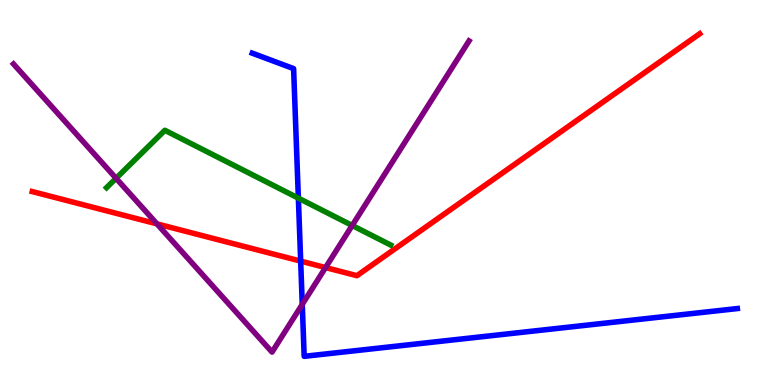[{'lines': ['blue', 'red'], 'intersections': [{'x': 3.88, 'y': 3.22}]}, {'lines': ['green', 'red'], 'intersections': []}, {'lines': ['purple', 'red'], 'intersections': [{'x': 2.03, 'y': 4.18}, {'x': 4.2, 'y': 3.05}]}, {'lines': ['blue', 'green'], 'intersections': [{'x': 3.85, 'y': 4.85}]}, {'lines': ['blue', 'purple'], 'intersections': [{'x': 3.9, 'y': 2.09}]}, {'lines': ['green', 'purple'], 'intersections': [{'x': 1.5, 'y': 5.37}, {'x': 4.54, 'y': 4.14}]}]